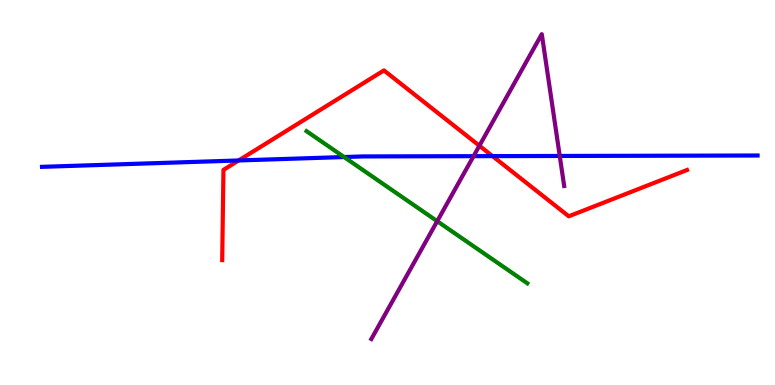[{'lines': ['blue', 'red'], 'intersections': [{'x': 3.08, 'y': 5.83}, {'x': 6.36, 'y': 5.94}]}, {'lines': ['green', 'red'], 'intersections': []}, {'lines': ['purple', 'red'], 'intersections': [{'x': 6.19, 'y': 6.21}]}, {'lines': ['blue', 'green'], 'intersections': [{'x': 4.44, 'y': 5.92}]}, {'lines': ['blue', 'purple'], 'intersections': [{'x': 6.11, 'y': 5.94}, {'x': 7.22, 'y': 5.95}]}, {'lines': ['green', 'purple'], 'intersections': [{'x': 5.64, 'y': 4.25}]}]